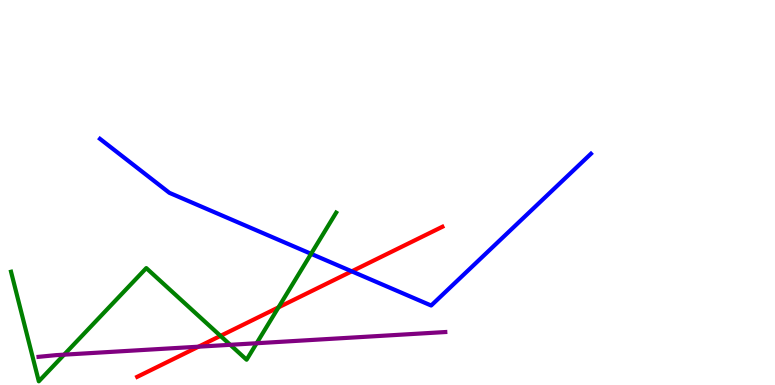[{'lines': ['blue', 'red'], 'intersections': [{'x': 4.54, 'y': 2.95}]}, {'lines': ['green', 'red'], 'intersections': [{'x': 2.84, 'y': 1.28}, {'x': 3.59, 'y': 2.02}]}, {'lines': ['purple', 'red'], 'intersections': [{'x': 2.56, 'y': 0.995}]}, {'lines': ['blue', 'green'], 'intersections': [{'x': 4.01, 'y': 3.41}]}, {'lines': ['blue', 'purple'], 'intersections': []}, {'lines': ['green', 'purple'], 'intersections': [{'x': 0.827, 'y': 0.788}, {'x': 2.97, 'y': 1.04}, {'x': 3.31, 'y': 1.08}]}]